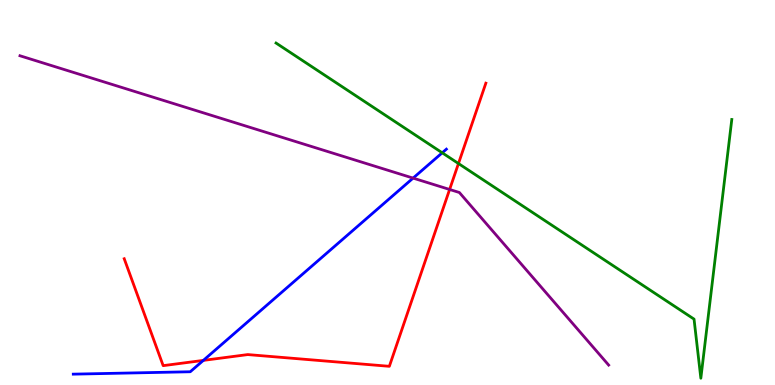[{'lines': ['blue', 'red'], 'intersections': [{'x': 2.62, 'y': 0.639}]}, {'lines': ['green', 'red'], 'intersections': [{'x': 5.92, 'y': 5.75}]}, {'lines': ['purple', 'red'], 'intersections': [{'x': 5.8, 'y': 5.08}]}, {'lines': ['blue', 'green'], 'intersections': [{'x': 5.71, 'y': 6.03}]}, {'lines': ['blue', 'purple'], 'intersections': [{'x': 5.33, 'y': 5.37}]}, {'lines': ['green', 'purple'], 'intersections': []}]